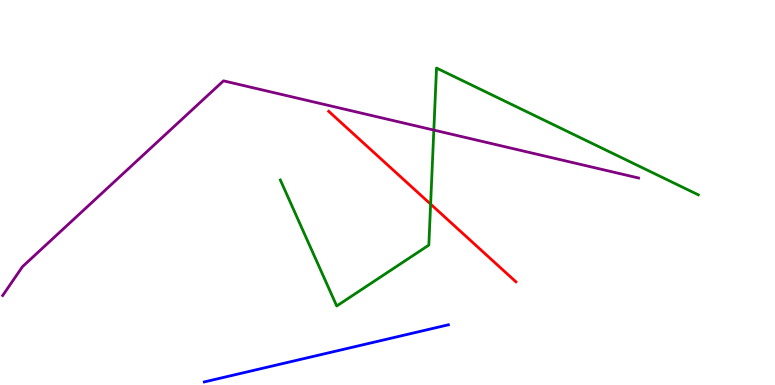[{'lines': ['blue', 'red'], 'intersections': []}, {'lines': ['green', 'red'], 'intersections': [{'x': 5.56, 'y': 4.7}]}, {'lines': ['purple', 'red'], 'intersections': []}, {'lines': ['blue', 'green'], 'intersections': []}, {'lines': ['blue', 'purple'], 'intersections': []}, {'lines': ['green', 'purple'], 'intersections': [{'x': 5.6, 'y': 6.62}]}]